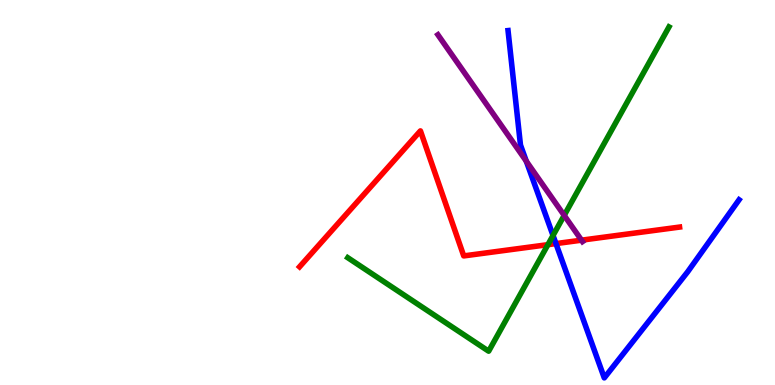[{'lines': ['blue', 'red'], 'intersections': [{'x': 7.17, 'y': 3.67}]}, {'lines': ['green', 'red'], 'intersections': [{'x': 7.07, 'y': 3.65}]}, {'lines': ['purple', 'red'], 'intersections': [{'x': 7.5, 'y': 3.76}]}, {'lines': ['blue', 'green'], 'intersections': [{'x': 7.14, 'y': 3.88}]}, {'lines': ['blue', 'purple'], 'intersections': [{'x': 6.79, 'y': 5.81}]}, {'lines': ['green', 'purple'], 'intersections': [{'x': 7.28, 'y': 4.41}]}]